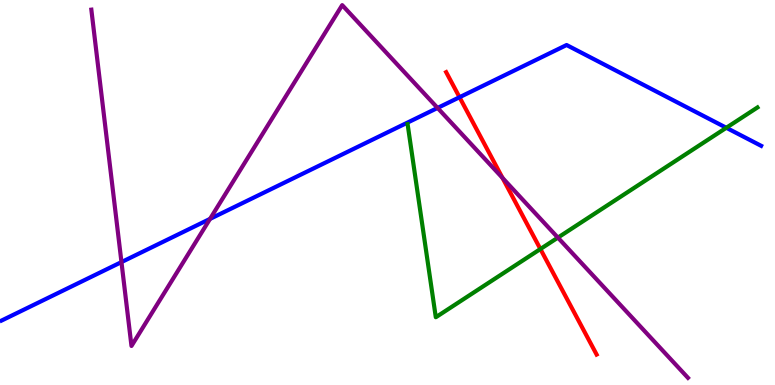[{'lines': ['blue', 'red'], 'intersections': [{'x': 5.93, 'y': 7.47}]}, {'lines': ['green', 'red'], 'intersections': [{'x': 6.97, 'y': 3.53}]}, {'lines': ['purple', 'red'], 'intersections': [{'x': 6.48, 'y': 5.38}]}, {'lines': ['blue', 'green'], 'intersections': [{'x': 9.37, 'y': 6.68}]}, {'lines': ['blue', 'purple'], 'intersections': [{'x': 1.57, 'y': 3.19}, {'x': 2.71, 'y': 4.31}, {'x': 5.65, 'y': 7.2}]}, {'lines': ['green', 'purple'], 'intersections': [{'x': 7.2, 'y': 3.83}]}]